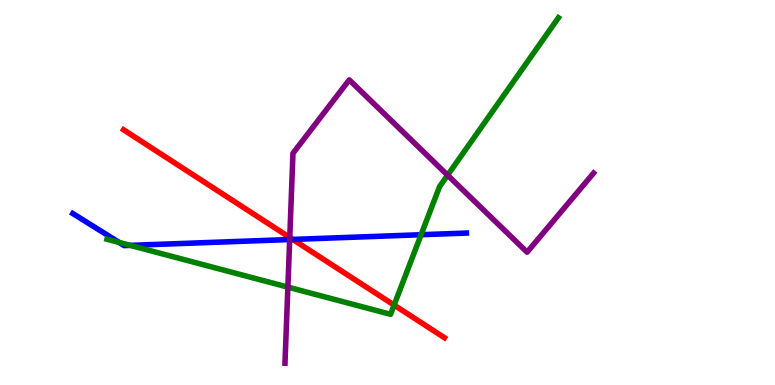[{'lines': ['blue', 'red'], 'intersections': [{'x': 3.78, 'y': 3.78}]}, {'lines': ['green', 'red'], 'intersections': [{'x': 5.09, 'y': 2.08}]}, {'lines': ['purple', 'red'], 'intersections': [{'x': 3.74, 'y': 3.83}]}, {'lines': ['blue', 'green'], 'intersections': [{'x': 1.54, 'y': 3.7}, {'x': 1.68, 'y': 3.63}, {'x': 5.43, 'y': 3.9}]}, {'lines': ['blue', 'purple'], 'intersections': [{'x': 3.74, 'y': 3.78}]}, {'lines': ['green', 'purple'], 'intersections': [{'x': 3.71, 'y': 2.54}, {'x': 5.78, 'y': 5.45}]}]